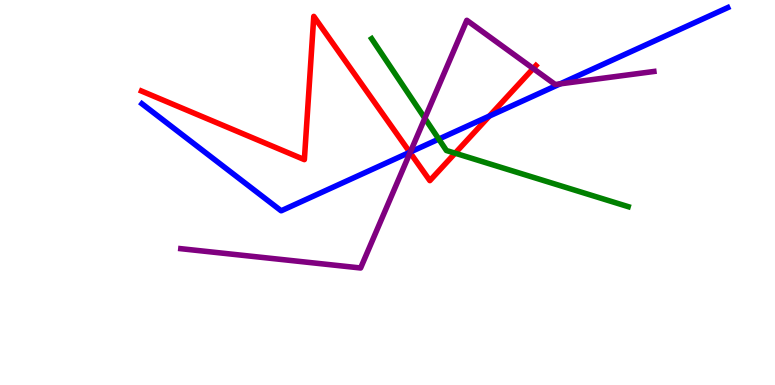[{'lines': ['blue', 'red'], 'intersections': [{'x': 5.29, 'y': 6.05}, {'x': 6.31, 'y': 6.99}]}, {'lines': ['green', 'red'], 'intersections': [{'x': 5.87, 'y': 6.02}]}, {'lines': ['purple', 'red'], 'intersections': [{'x': 5.29, 'y': 6.04}, {'x': 6.88, 'y': 8.22}]}, {'lines': ['blue', 'green'], 'intersections': [{'x': 5.66, 'y': 6.39}]}, {'lines': ['blue', 'purple'], 'intersections': [{'x': 5.29, 'y': 6.05}, {'x': 7.23, 'y': 7.82}]}, {'lines': ['green', 'purple'], 'intersections': [{'x': 5.48, 'y': 6.93}]}]